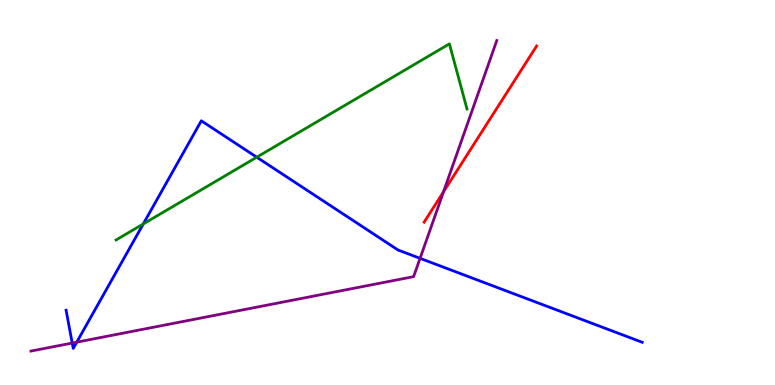[{'lines': ['blue', 'red'], 'intersections': []}, {'lines': ['green', 'red'], 'intersections': []}, {'lines': ['purple', 'red'], 'intersections': [{'x': 5.72, 'y': 5.02}]}, {'lines': ['blue', 'green'], 'intersections': [{'x': 1.85, 'y': 4.18}, {'x': 3.31, 'y': 5.92}]}, {'lines': ['blue', 'purple'], 'intersections': [{'x': 0.932, 'y': 1.09}, {'x': 0.99, 'y': 1.11}, {'x': 5.42, 'y': 3.29}]}, {'lines': ['green', 'purple'], 'intersections': []}]